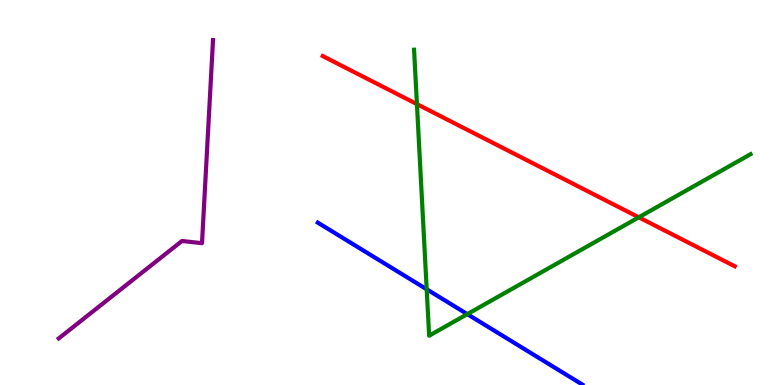[{'lines': ['blue', 'red'], 'intersections': []}, {'lines': ['green', 'red'], 'intersections': [{'x': 5.38, 'y': 7.3}, {'x': 8.24, 'y': 4.36}]}, {'lines': ['purple', 'red'], 'intersections': []}, {'lines': ['blue', 'green'], 'intersections': [{'x': 5.51, 'y': 2.49}, {'x': 6.03, 'y': 1.84}]}, {'lines': ['blue', 'purple'], 'intersections': []}, {'lines': ['green', 'purple'], 'intersections': []}]